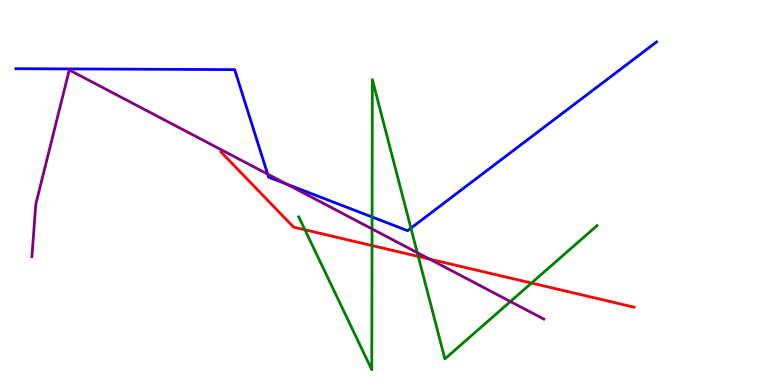[{'lines': ['blue', 'red'], 'intersections': []}, {'lines': ['green', 'red'], 'intersections': [{'x': 3.93, 'y': 4.03}, {'x': 4.8, 'y': 3.62}, {'x': 5.4, 'y': 3.34}, {'x': 6.86, 'y': 2.65}]}, {'lines': ['purple', 'red'], 'intersections': [{'x': 5.54, 'y': 3.27}]}, {'lines': ['blue', 'green'], 'intersections': [{'x': 4.8, 'y': 4.36}, {'x': 5.3, 'y': 4.07}]}, {'lines': ['blue', 'purple'], 'intersections': [{'x': 3.45, 'y': 5.48}, {'x': 3.7, 'y': 5.22}]}, {'lines': ['green', 'purple'], 'intersections': [{'x': 4.8, 'y': 4.05}, {'x': 5.38, 'y': 3.44}, {'x': 6.59, 'y': 2.17}]}]